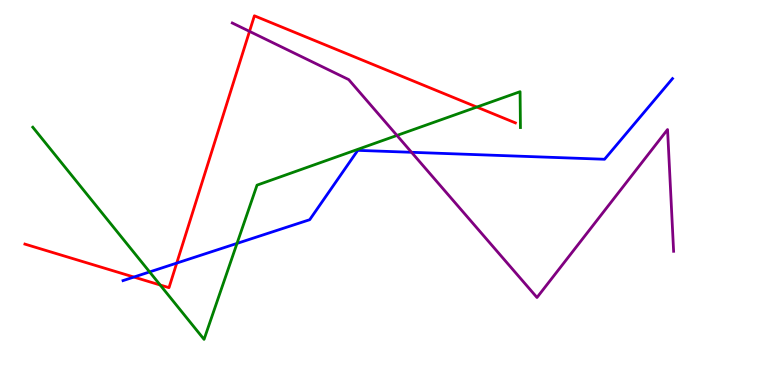[{'lines': ['blue', 'red'], 'intersections': [{'x': 1.73, 'y': 2.8}, {'x': 2.28, 'y': 3.17}]}, {'lines': ['green', 'red'], 'intersections': [{'x': 2.07, 'y': 2.6}, {'x': 6.15, 'y': 7.22}]}, {'lines': ['purple', 'red'], 'intersections': [{'x': 3.22, 'y': 9.19}]}, {'lines': ['blue', 'green'], 'intersections': [{'x': 1.93, 'y': 2.94}, {'x': 3.06, 'y': 3.68}]}, {'lines': ['blue', 'purple'], 'intersections': [{'x': 5.31, 'y': 6.04}]}, {'lines': ['green', 'purple'], 'intersections': [{'x': 5.12, 'y': 6.48}]}]